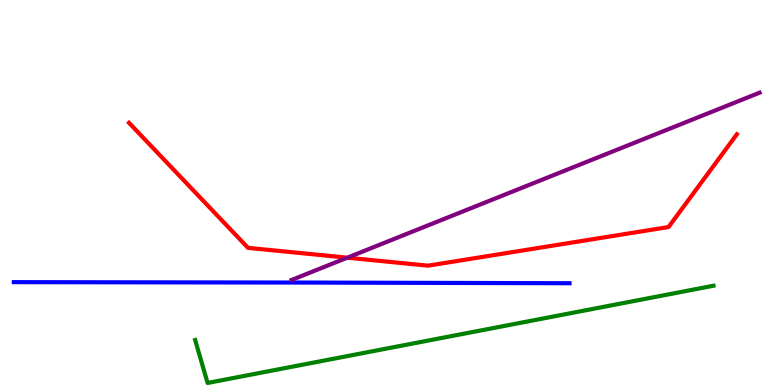[{'lines': ['blue', 'red'], 'intersections': []}, {'lines': ['green', 'red'], 'intersections': []}, {'lines': ['purple', 'red'], 'intersections': [{'x': 4.48, 'y': 3.31}]}, {'lines': ['blue', 'green'], 'intersections': []}, {'lines': ['blue', 'purple'], 'intersections': []}, {'lines': ['green', 'purple'], 'intersections': []}]